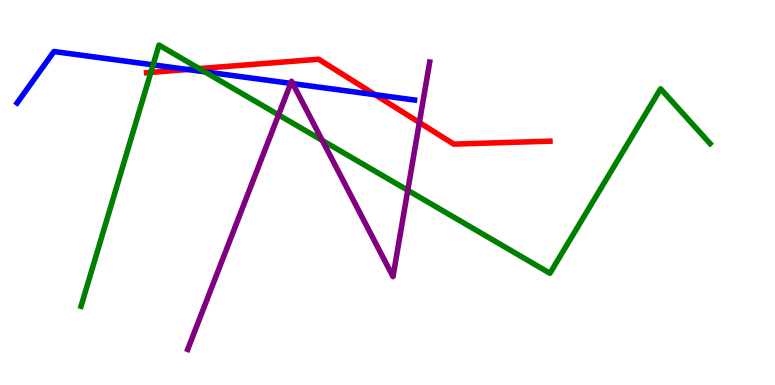[{'lines': ['blue', 'red'], 'intersections': [{'x': 2.42, 'y': 8.19}, {'x': 4.84, 'y': 7.54}]}, {'lines': ['green', 'red'], 'intersections': [{'x': 1.95, 'y': 8.12}, {'x': 2.57, 'y': 8.22}]}, {'lines': ['purple', 'red'], 'intersections': [{'x': 5.41, 'y': 6.82}]}, {'lines': ['blue', 'green'], 'intersections': [{'x': 1.98, 'y': 8.32}, {'x': 2.64, 'y': 8.13}]}, {'lines': ['blue', 'purple'], 'intersections': [{'x': 3.75, 'y': 7.83}, {'x': 3.78, 'y': 7.83}]}, {'lines': ['green', 'purple'], 'intersections': [{'x': 3.59, 'y': 7.02}, {'x': 4.16, 'y': 6.35}, {'x': 5.26, 'y': 5.06}]}]